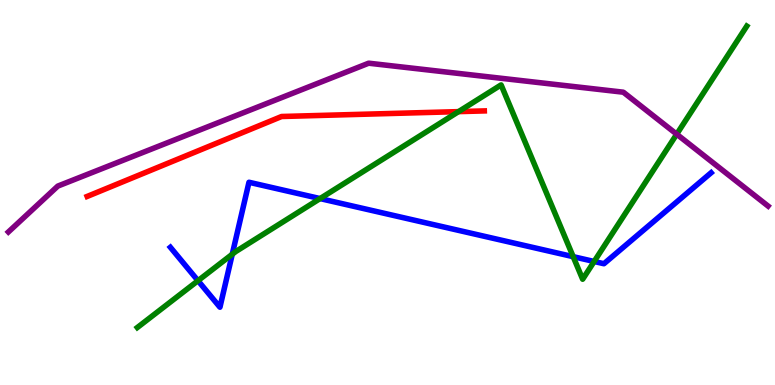[{'lines': ['blue', 'red'], 'intersections': []}, {'lines': ['green', 'red'], 'intersections': [{'x': 5.92, 'y': 7.1}]}, {'lines': ['purple', 'red'], 'intersections': []}, {'lines': ['blue', 'green'], 'intersections': [{'x': 2.55, 'y': 2.71}, {'x': 3.0, 'y': 3.4}, {'x': 4.13, 'y': 4.84}, {'x': 7.4, 'y': 3.33}, {'x': 7.67, 'y': 3.21}]}, {'lines': ['blue', 'purple'], 'intersections': []}, {'lines': ['green', 'purple'], 'intersections': [{'x': 8.73, 'y': 6.51}]}]